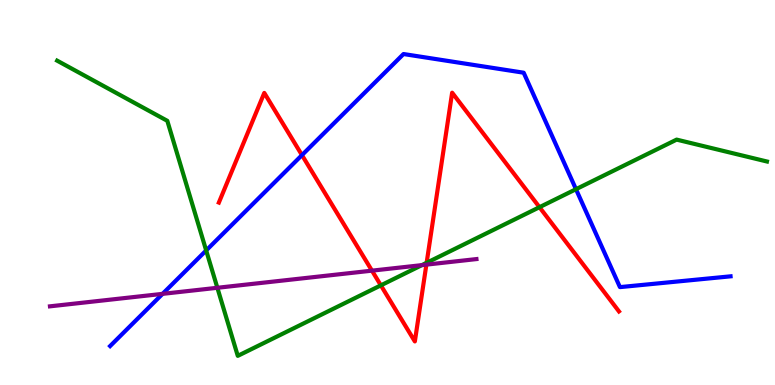[{'lines': ['blue', 'red'], 'intersections': [{'x': 3.9, 'y': 5.97}]}, {'lines': ['green', 'red'], 'intersections': [{'x': 4.91, 'y': 2.59}, {'x': 5.51, 'y': 3.17}, {'x': 6.96, 'y': 4.62}]}, {'lines': ['purple', 'red'], 'intersections': [{'x': 4.8, 'y': 2.97}, {'x': 5.5, 'y': 3.13}]}, {'lines': ['blue', 'green'], 'intersections': [{'x': 2.66, 'y': 3.49}, {'x': 7.43, 'y': 5.09}]}, {'lines': ['blue', 'purple'], 'intersections': [{'x': 2.1, 'y': 2.37}]}, {'lines': ['green', 'purple'], 'intersections': [{'x': 2.8, 'y': 2.53}, {'x': 5.44, 'y': 3.11}]}]